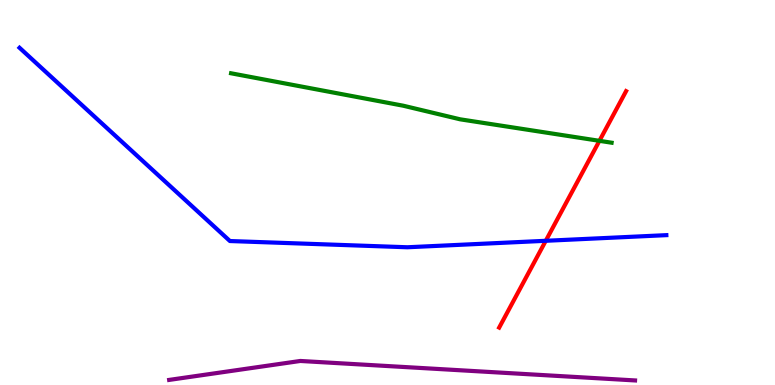[{'lines': ['blue', 'red'], 'intersections': [{'x': 7.04, 'y': 3.75}]}, {'lines': ['green', 'red'], 'intersections': [{'x': 7.73, 'y': 6.34}]}, {'lines': ['purple', 'red'], 'intersections': []}, {'lines': ['blue', 'green'], 'intersections': []}, {'lines': ['blue', 'purple'], 'intersections': []}, {'lines': ['green', 'purple'], 'intersections': []}]